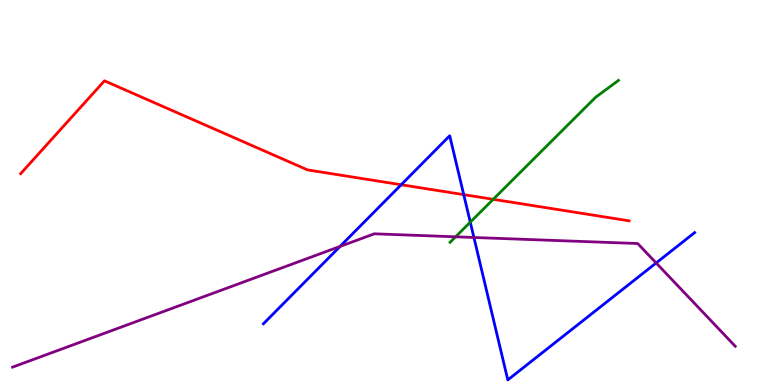[{'lines': ['blue', 'red'], 'intersections': [{'x': 5.18, 'y': 5.2}, {'x': 5.98, 'y': 4.94}]}, {'lines': ['green', 'red'], 'intersections': [{'x': 6.36, 'y': 4.82}]}, {'lines': ['purple', 'red'], 'intersections': []}, {'lines': ['blue', 'green'], 'intersections': [{'x': 6.07, 'y': 4.23}]}, {'lines': ['blue', 'purple'], 'intersections': [{'x': 4.39, 'y': 3.6}, {'x': 6.12, 'y': 3.83}, {'x': 8.47, 'y': 3.17}]}, {'lines': ['green', 'purple'], 'intersections': [{'x': 5.88, 'y': 3.85}]}]